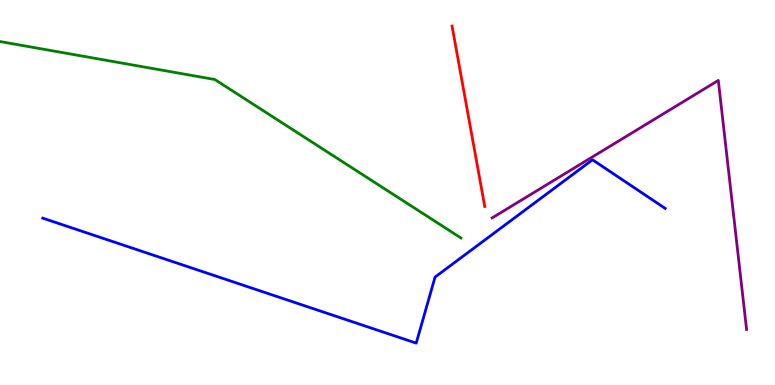[{'lines': ['blue', 'red'], 'intersections': []}, {'lines': ['green', 'red'], 'intersections': []}, {'lines': ['purple', 'red'], 'intersections': []}, {'lines': ['blue', 'green'], 'intersections': []}, {'lines': ['blue', 'purple'], 'intersections': []}, {'lines': ['green', 'purple'], 'intersections': []}]